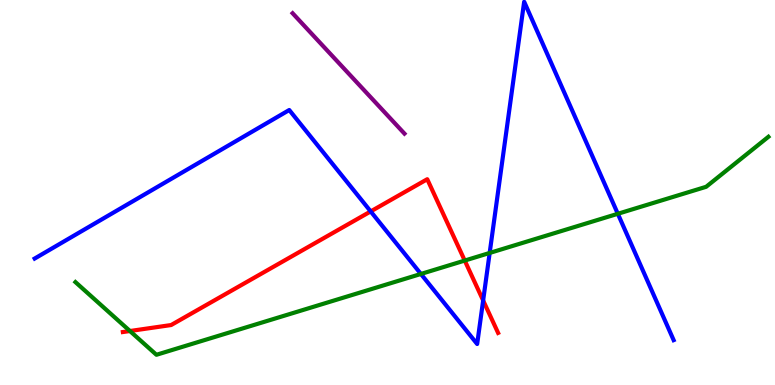[{'lines': ['blue', 'red'], 'intersections': [{'x': 4.78, 'y': 4.51}, {'x': 6.23, 'y': 2.2}]}, {'lines': ['green', 'red'], 'intersections': [{'x': 1.68, 'y': 1.4}, {'x': 6.0, 'y': 3.23}]}, {'lines': ['purple', 'red'], 'intersections': []}, {'lines': ['blue', 'green'], 'intersections': [{'x': 5.43, 'y': 2.88}, {'x': 6.32, 'y': 3.43}, {'x': 7.97, 'y': 4.45}]}, {'lines': ['blue', 'purple'], 'intersections': []}, {'lines': ['green', 'purple'], 'intersections': []}]